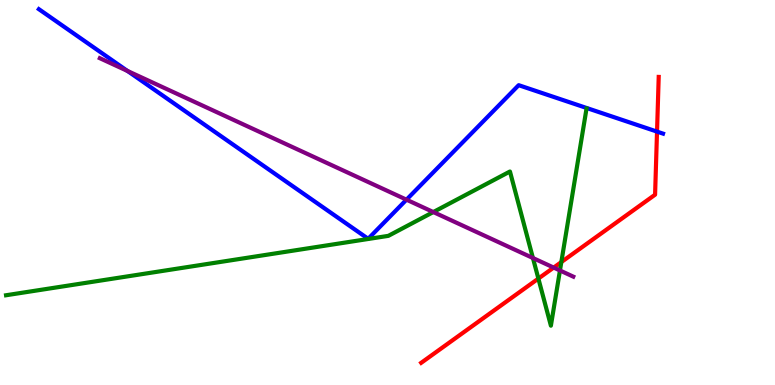[{'lines': ['blue', 'red'], 'intersections': [{'x': 8.48, 'y': 6.58}]}, {'lines': ['green', 'red'], 'intersections': [{'x': 6.95, 'y': 2.76}, {'x': 7.24, 'y': 3.19}]}, {'lines': ['purple', 'red'], 'intersections': [{'x': 7.14, 'y': 3.05}]}, {'lines': ['blue', 'green'], 'intersections': []}, {'lines': ['blue', 'purple'], 'intersections': [{'x': 1.64, 'y': 8.16}, {'x': 5.25, 'y': 4.81}]}, {'lines': ['green', 'purple'], 'intersections': [{'x': 5.59, 'y': 4.49}, {'x': 6.88, 'y': 3.3}, {'x': 7.23, 'y': 2.97}]}]